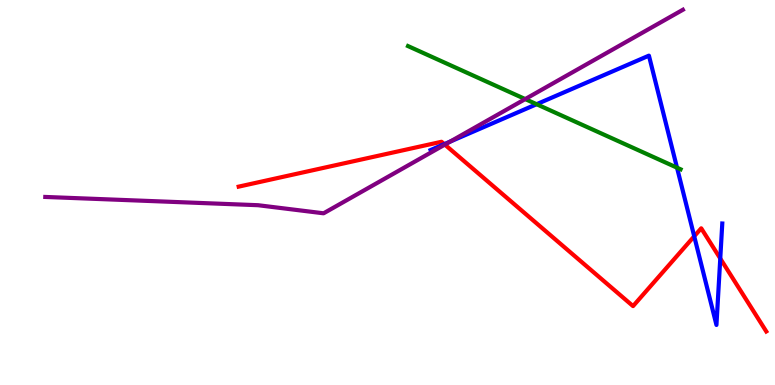[{'lines': ['blue', 'red'], 'intersections': [{'x': 5.73, 'y': 6.26}, {'x': 8.96, 'y': 3.86}, {'x': 9.29, 'y': 3.29}]}, {'lines': ['green', 'red'], 'intersections': []}, {'lines': ['purple', 'red'], 'intersections': [{'x': 5.74, 'y': 6.24}]}, {'lines': ['blue', 'green'], 'intersections': [{'x': 6.92, 'y': 7.29}, {'x': 8.74, 'y': 5.64}]}, {'lines': ['blue', 'purple'], 'intersections': [{'x': 5.81, 'y': 6.32}]}, {'lines': ['green', 'purple'], 'intersections': [{'x': 6.78, 'y': 7.43}]}]